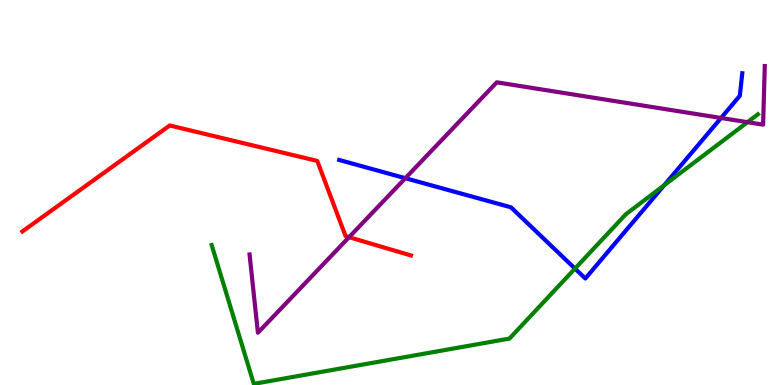[{'lines': ['blue', 'red'], 'intersections': []}, {'lines': ['green', 'red'], 'intersections': []}, {'lines': ['purple', 'red'], 'intersections': [{'x': 4.5, 'y': 3.84}]}, {'lines': ['blue', 'green'], 'intersections': [{'x': 7.42, 'y': 3.02}, {'x': 8.57, 'y': 5.19}]}, {'lines': ['blue', 'purple'], 'intersections': [{'x': 5.23, 'y': 5.37}, {'x': 9.3, 'y': 6.94}]}, {'lines': ['green', 'purple'], 'intersections': [{'x': 9.64, 'y': 6.83}]}]